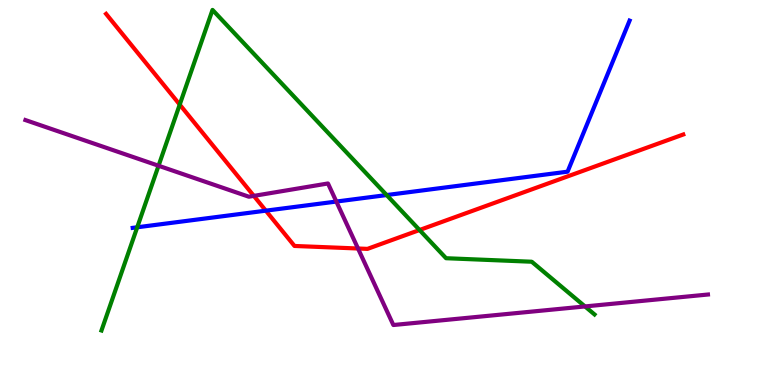[{'lines': ['blue', 'red'], 'intersections': [{'x': 3.43, 'y': 4.53}]}, {'lines': ['green', 'red'], 'intersections': [{'x': 2.32, 'y': 7.28}, {'x': 5.41, 'y': 4.03}]}, {'lines': ['purple', 'red'], 'intersections': [{'x': 3.28, 'y': 4.91}, {'x': 4.62, 'y': 3.55}]}, {'lines': ['blue', 'green'], 'intersections': [{'x': 1.77, 'y': 4.1}, {'x': 4.99, 'y': 4.93}]}, {'lines': ['blue', 'purple'], 'intersections': [{'x': 4.34, 'y': 4.76}]}, {'lines': ['green', 'purple'], 'intersections': [{'x': 2.05, 'y': 5.7}, {'x': 7.55, 'y': 2.04}]}]